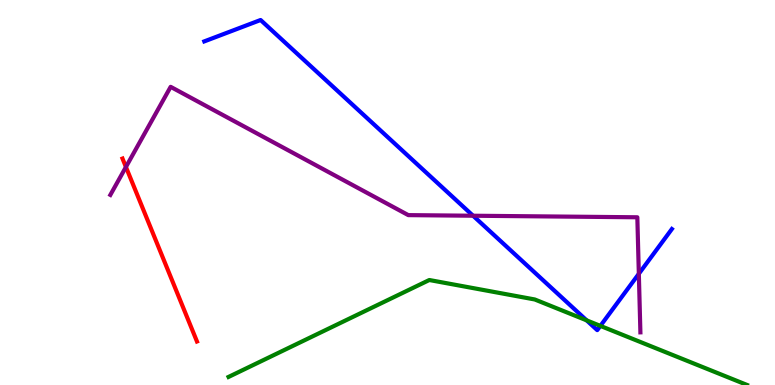[{'lines': ['blue', 'red'], 'intersections': []}, {'lines': ['green', 'red'], 'intersections': []}, {'lines': ['purple', 'red'], 'intersections': [{'x': 1.62, 'y': 5.66}]}, {'lines': ['blue', 'green'], 'intersections': [{'x': 7.57, 'y': 1.68}, {'x': 7.75, 'y': 1.54}]}, {'lines': ['blue', 'purple'], 'intersections': [{'x': 6.1, 'y': 4.4}, {'x': 8.24, 'y': 2.89}]}, {'lines': ['green', 'purple'], 'intersections': []}]